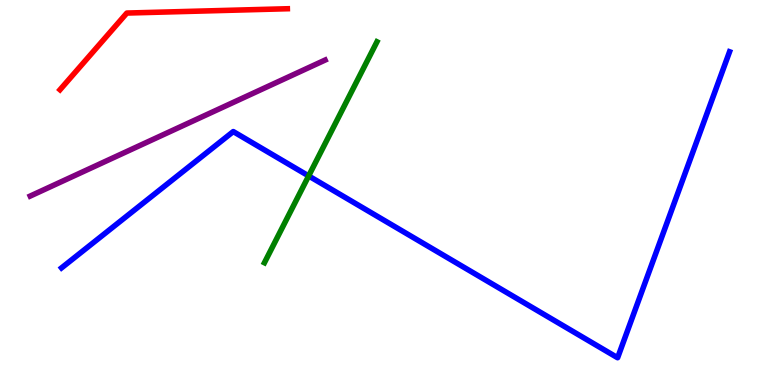[{'lines': ['blue', 'red'], 'intersections': []}, {'lines': ['green', 'red'], 'intersections': []}, {'lines': ['purple', 'red'], 'intersections': []}, {'lines': ['blue', 'green'], 'intersections': [{'x': 3.98, 'y': 5.43}]}, {'lines': ['blue', 'purple'], 'intersections': []}, {'lines': ['green', 'purple'], 'intersections': []}]